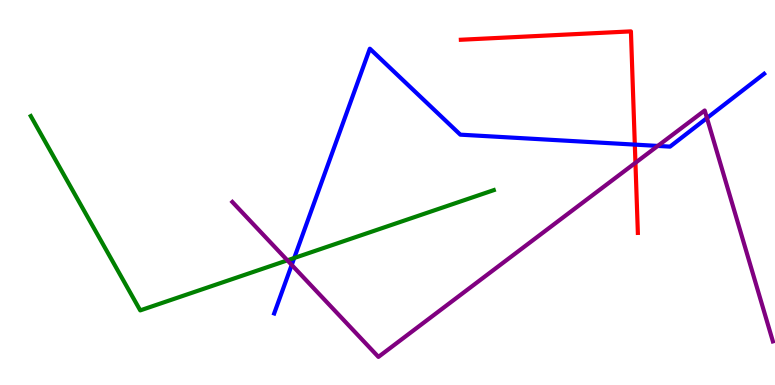[{'lines': ['blue', 'red'], 'intersections': [{'x': 8.19, 'y': 6.24}]}, {'lines': ['green', 'red'], 'intersections': []}, {'lines': ['purple', 'red'], 'intersections': [{'x': 8.2, 'y': 5.77}]}, {'lines': ['blue', 'green'], 'intersections': [{'x': 3.8, 'y': 3.3}]}, {'lines': ['blue', 'purple'], 'intersections': [{'x': 3.76, 'y': 3.12}, {'x': 8.49, 'y': 6.21}, {'x': 9.12, 'y': 6.93}]}, {'lines': ['green', 'purple'], 'intersections': [{'x': 3.71, 'y': 3.24}]}]